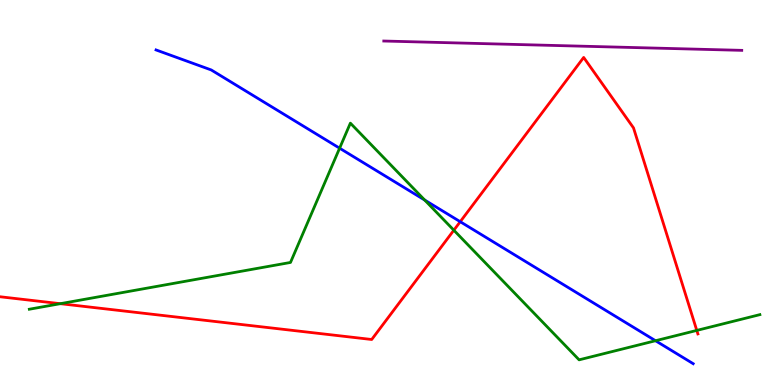[{'lines': ['blue', 'red'], 'intersections': [{'x': 5.94, 'y': 4.24}]}, {'lines': ['green', 'red'], 'intersections': [{'x': 0.778, 'y': 2.11}, {'x': 5.86, 'y': 4.02}, {'x': 8.99, 'y': 1.42}]}, {'lines': ['purple', 'red'], 'intersections': []}, {'lines': ['blue', 'green'], 'intersections': [{'x': 4.38, 'y': 6.15}, {'x': 5.48, 'y': 4.8}, {'x': 8.46, 'y': 1.15}]}, {'lines': ['blue', 'purple'], 'intersections': []}, {'lines': ['green', 'purple'], 'intersections': []}]